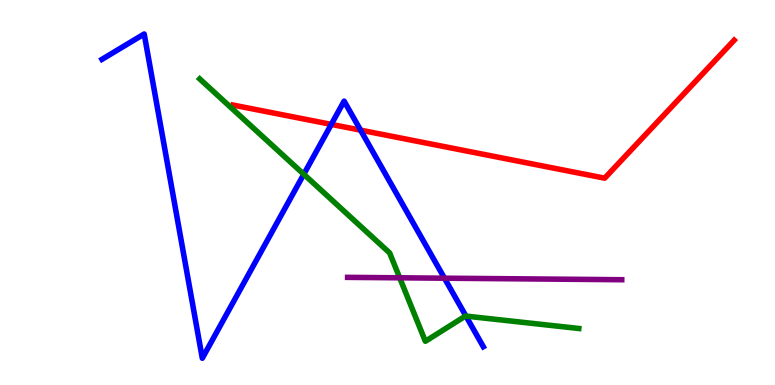[{'lines': ['blue', 'red'], 'intersections': [{'x': 4.27, 'y': 6.77}, {'x': 4.65, 'y': 6.62}]}, {'lines': ['green', 'red'], 'intersections': []}, {'lines': ['purple', 'red'], 'intersections': []}, {'lines': ['blue', 'green'], 'intersections': [{'x': 3.92, 'y': 5.47}, {'x': 6.01, 'y': 1.79}]}, {'lines': ['blue', 'purple'], 'intersections': [{'x': 5.74, 'y': 2.77}]}, {'lines': ['green', 'purple'], 'intersections': [{'x': 5.16, 'y': 2.78}]}]